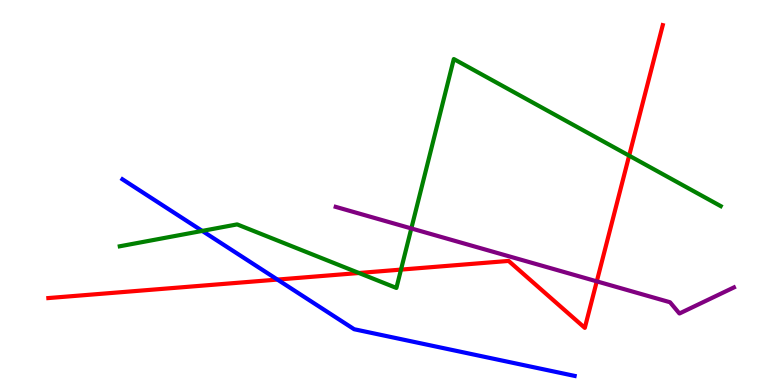[{'lines': ['blue', 'red'], 'intersections': [{'x': 3.58, 'y': 2.74}]}, {'lines': ['green', 'red'], 'intersections': [{'x': 4.63, 'y': 2.91}, {'x': 5.17, 'y': 3.0}, {'x': 8.12, 'y': 5.96}]}, {'lines': ['purple', 'red'], 'intersections': [{'x': 7.7, 'y': 2.69}]}, {'lines': ['blue', 'green'], 'intersections': [{'x': 2.61, 'y': 4.0}]}, {'lines': ['blue', 'purple'], 'intersections': []}, {'lines': ['green', 'purple'], 'intersections': [{'x': 5.31, 'y': 4.07}]}]